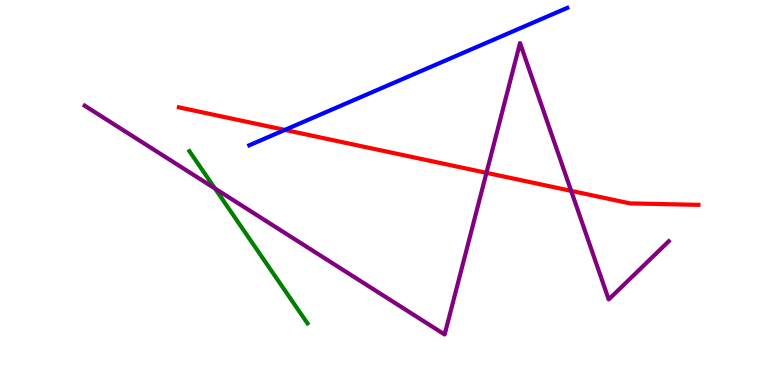[{'lines': ['blue', 'red'], 'intersections': [{'x': 3.68, 'y': 6.63}]}, {'lines': ['green', 'red'], 'intersections': []}, {'lines': ['purple', 'red'], 'intersections': [{'x': 6.28, 'y': 5.51}, {'x': 7.37, 'y': 5.04}]}, {'lines': ['blue', 'green'], 'intersections': []}, {'lines': ['blue', 'purple'], 'intersections': []}, {'lines': ['green', 'purple'], 'intersections': [{'x': 2.77, 'y': 5.1}]}]